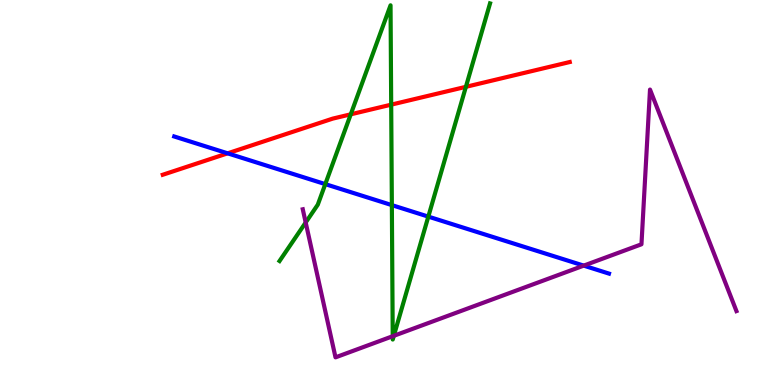[{'lines': ['blue', 'red'], 'intersections': [{'x': 2.94, 'y': 6.02}]}, {'lines': ['green', 'red'], 'intersections': [{'x': 4.53, 'y': 7.03}, {'x': 5.05, 'y': 7.28}, {'x': 6.01, 'y': 7.74}]}, {'lines': ['purple', 'red'], 'intersections': []}, {'lines': ['blue', 'green'], 'intersections': [{'x': 4.2, 'y': 5.22}, {'x': 5.06, 'y': 4.67}, {'x': 5.53, 'y': 4.37}]}, {'lines': ['blue', 'purple'], 'intersections': [{'x': 7.53, 'y': 3.1}]}, {'lines': ['green', 'purple'], 'intersections': [{'x': 3.94, 'y': 4.22}, {'x': 5.07, 'y': 1.27}, {'x': 5.08, 'y': 1.28}]}]